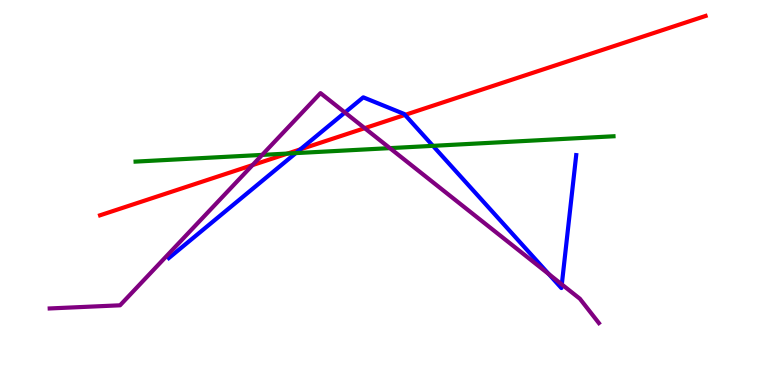[{'lines': ['blue', 'red'], 'intersections': [{'x': 3.88, 'y': 6.12}, {'x': 5.23, 'y': 7.02}]}, {'lines': ['green', 'red'], 'intersections': [{'x': 3.71, 'y': 6.01}]}, {'lines': ['purple', 'red'], 'intersections': [{'x': 3.26, 'y': 5.71}, {'x': 4.71, 'y': 6.67}]}, {'lines': ['blue', 'green'], 'intersections': [{'x': 3.82, 'y': 6.02}, {'x': 5.59, 'y': 6.21}]}, {'lines': ['blue', 'purple'], 'intersections': [{'x': 4.45, 'y': 7.08}, {'x': 7.08, 'y': 2.88}, {'x': 7.25, 'y': 2.61}]}, {'lines': ['green', 'purple'], 'intersections': [{'x': 3.38, 'y': 5.98}, {'x': 5.03, 'y': 6.15}]}]